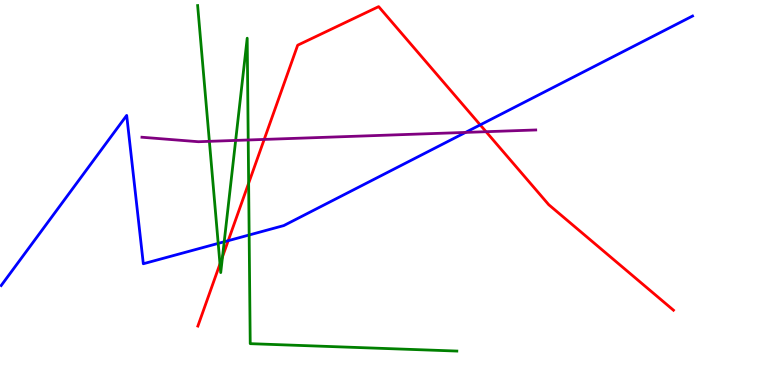[{'lines': ['blue', 'red'], 'intersections': [{'x': 2.94, 'y': 3.75}, {'x': 6.2, 'y': 6.76}]}, {'lines': ['green', 'red'], 'intersections': [{'x': 2.84, 'y': 3.15}, {'x': 2.87, 'y': 3.33}, {'x': 3.21, 'y': 5.24}]}, {'lines': ['purple', 'red'], 'intersections': [{'x': 3.41, 'y': 6.38}, {'x': 6.27, 'y': 6.58}]}, {'lines': ['blue', 'green'], 'intersections': [{'x': 2.82, 'y': 3.68}, {'x': 2.89, 'y': 3.72}, {'x': 3.21, 'y': 3.9}]}, {'lines': ['blue', 'purple'], 'intersections': [{'x': 6.01, 'y': 6.56}]}, {'lines': ['green', 'purple'], 'intersections': [{'x': 2.7, 'y': 6.33}, {'x': 3.04, 'y': 6.35}, {'x': 3.2, 'y': 6.36}]}]